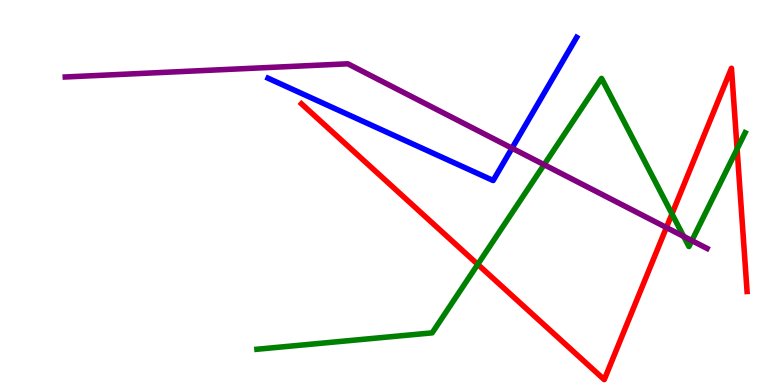[{'lines': ['blue', 'red'], 'intersections': []}, {'lines': ['green', 'red'], 'intersections': [{'x': 6.16, 'y': 3.13}, {'x': 8.67, 'y': 4.44}, {'x': 9.51, 'y': 6.13}]}, {'lines': ['purple', 'red'], 'intersections': [{'x': 8.6, 'y': 4.09}]}, {'lines': ['blue', 'green'], 'intersections': []}, {'lines': ['blue', 'purple'], 'intersections': [{'x': 6.61, 'y': 6.15}]}, {'lines': ['green', 'purple'], 'intersections': [{'x': 7.02, 'y': 5.72}, {'x': 8.82, 'y': 3.86}, {'x': 8.93, 'y': 3.75}]}]